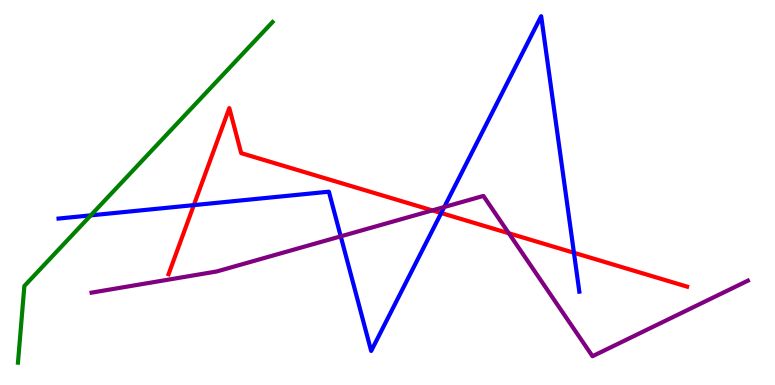[{'lines': ['blue', 'red'], 'intersections': [{'x': 2.5, 'y': 4.67}, {'x': 5.69, 'y': 4.47}, {'x': 7.41, 'y': 3.43}]}, {'lines': ['green', 'red'], 'intersections': []}, {'lines': ['purple', 'red'], 'intersections': [{'x': 5.58, 'y': 4.54}, {'x': 6.57, 'y': 3.94}]}, {'lines': ['blue', 'green'], 'intersections': [{'x': 1.17, 'y': 4.41}]}, {'lines': ['blue', 'purple'], 'intersections': [{'x': 4.4, 'y': 3.86}, {'x': 5.73, 'y': 4.62}]}, {'lines': ['green', 'purple'], 'intersections': []}]